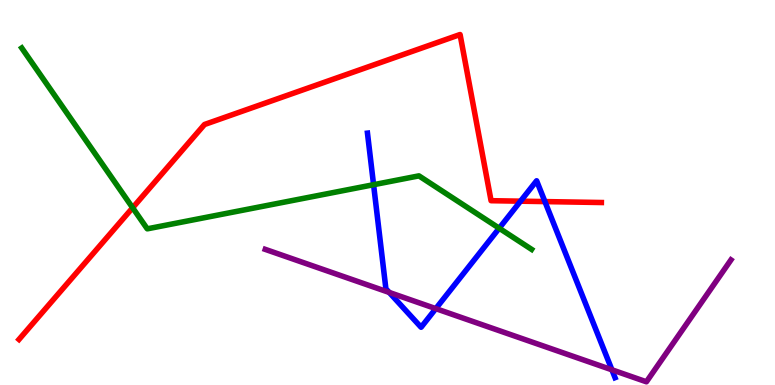[{'lines': ['blue', 'red'], 'intersections': [{'x': 6.72, 'y': 4.77}, {'x': 7.03, 'y': 4.76}]}, {'lines': ['green', 'red'], 'intersections': [{'x': 1.71, 'y': 4.6}]}, {'lines': ['purple', 'red'], 'intersections': []}, {'lines': ['blue', 'green'], 'intersections': [{'x': 4.82, 'y': 5.2}, {'x': 6.44, 'y': 4.07}]}, {'lines': ['blue', 'purple'], 'intersections': [{'x': 5.02, 'y': 2.4}, {'x': 5.62, 'y': 1.98}, {'x': 7.9, 'y': 0.395}]}, {'lines': ['green', 'purple'], 'intersections': []}]